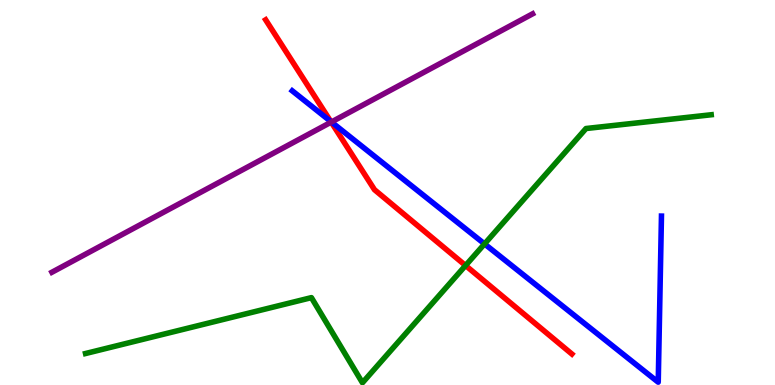[{'lines': ['blue', 'red'], 'intersections': [{'x': 4.27, 'y': 6.84}]}, {'lines': ['green', 'red'], 'intersections': [{'x': 6.01, 'y': 3.1}]}, {'lines': ['purple', 'red'], 'intersections': [{'x': 4.27, 'y': 6.83}]}, {'lines': ['blue', 'green'], 'intersections': [{'x': 6.25, 'y': 3.66}]}, {'lines': ['blue', 'purple'], 'intersections': [{'x': 4.28, 'y': 6.83}]}, {'lines': ['green', 'purple'], 'intersections': []}]